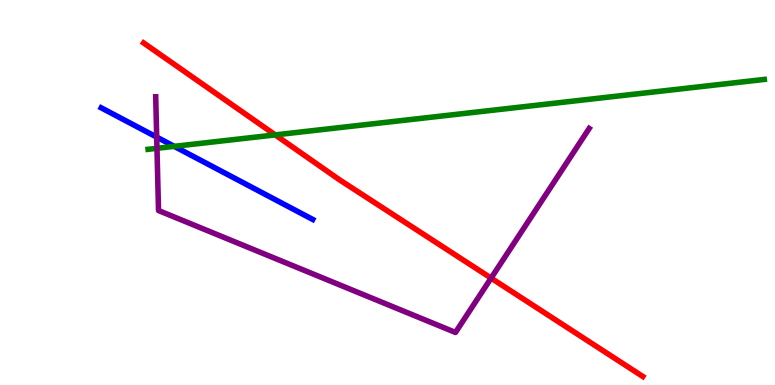[{'lines': ['blue', 'red'], 'intersections': []}, {'lines': ['green', 'red'], 'intersections': [{'x': 3.55, 'y': 6.5}]}, {'lines': ['purple', 'red'], 'intersections': [{'x': 6.34, 'y': 2.78}]}, {'lines': ['blue', 'green'], 'intersections': [{'x': 2.25, 'y': 6.2}]}, {'lines': ['blue', 'purple'], 'intersections': [{'x': 2.02, 'y': 6.44}]}, {'lines': ['green', 'purple'], 'intersections': [{'x': 2.03, 'y': 6.15}]}]